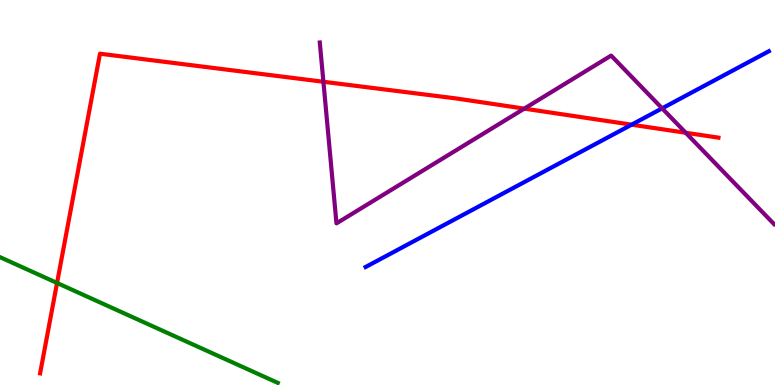[{'lines': ['blue', 'red'], 'intersections': [{'x': 8.15, 'y': 6.76}]}, {'lines': ['green', 'red'], 'intersections': [{'x': 0.736, 'y': 2.65}]}, {'lines': ['purple', 'red'], 'intersections': [{'x': 4.17, 'y': 7.88}, {'x': 6.77, 'y': 7.18}, {'x': 8.85, 'y': 6.55}]}, {'lines': ['blue', 'green'], 'intersections': []}, {'lines': ['blue', 'purple'], 'intersections': [{'x': 8.54, 'y': 7.19}]}, {'lines': ['green', 'purple'], 'intersections': []}]